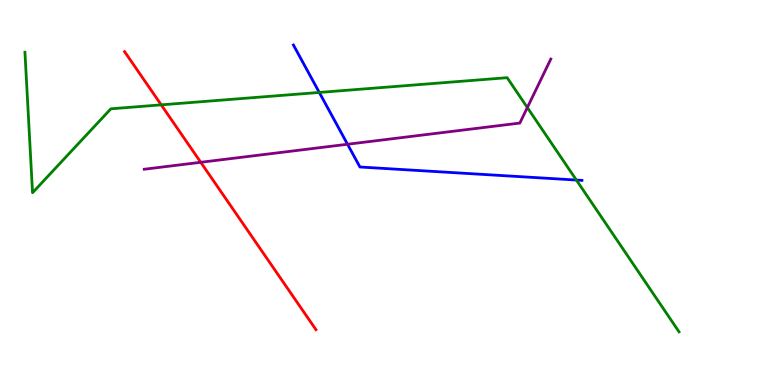[{'lines': ['blue', 'red'], 'intersections': []}, {'lines': ['green', 'red'], 'intersections': [{'x': 2.08, 'y': 7.28}]}, {'lines': ['purple', 'red'], 'intersections': [{'x': 2.59, 'y': 5.78}]}, {'lines': ['blue', 'green'], 'intersections': [{'x': 4.12, 'y': 7.6}, {'x': 7.44, 'y': 5.32}]}, {'lines': ['blue', 'purple'], 'intersections': [{'x': 4.48, 'y': 6.25}]}, {'lines': ['green', 'purple'], 'intersections': [{'x': 6.8, 'y': 7.21}]}]